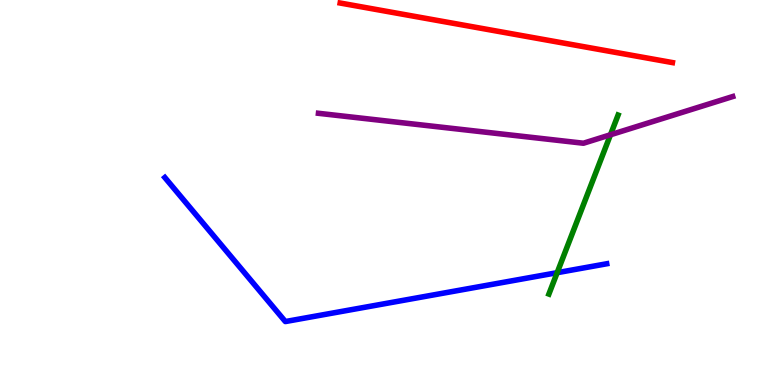[{'lines': ['blue', 'red'], 'intersections': []}, {'lines': ['green', 'red'], 'intersections': []}, {'lines': ['purple', 'red'], 'intersections': []}, {'lines': ['blue', 'green'], 'intersections': [{'x': 7.19, 'y': 2.92}]}, {'lines': ['blue', 'purple'], 'intersections': []}, {'lines': ['green', 'purple'], 'intersections': [{'x': 7.88, 'y': 6.5}]}]